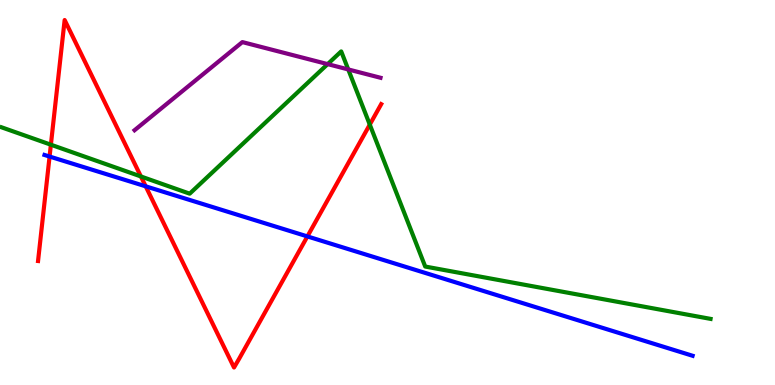[{'lines': ['blue', 'red'], 'intersections': [{'x': 0.64, 'y': 5.93}, {'x': 1.88, 'y': 5.16}, {'x': 3.97, 'y': 3.86}]}, {'lines': ['green', 'red'], 'intersections': [{'x': 0.657, 'y': 6.24}, {'x': 1.82, 'y': 5.42}, {'x': 4.77, 'y': 6.76}]}, {'lines': ['purple', 'red'], 'intersections': []}, {'lines': ['blue', 'green'], 'intersections': []}, {'lines': ['blue', 'purple'], 'intersections': []}, {'lines': ['green', 'purple'], 'intersections': [{'x': 4.23, 'y': 8.33}, {'x': 4.49, 'y': 8.2}]}]